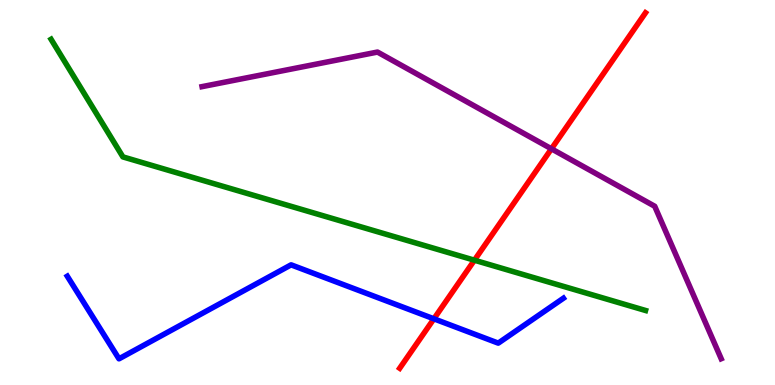[{'lines': ['blue', 'red'], 'intersections': [{'x': 5.6, 'y': 1.72}]}, {'lines': ['green', 'red'], 'intersections': [{'x': 6.12, 'y': 3.24}]}, {'lines': ['purple', 'red'], 'intersections': [{'x': 7.12, 'y': 6.13}]}, {'lines': ['blue', 'green'], 'intersections': []}, {'lines': ['blue', 'purple'], 'intersections': []}, {'lines': ['green', 'purple'], 'intersections': []}]